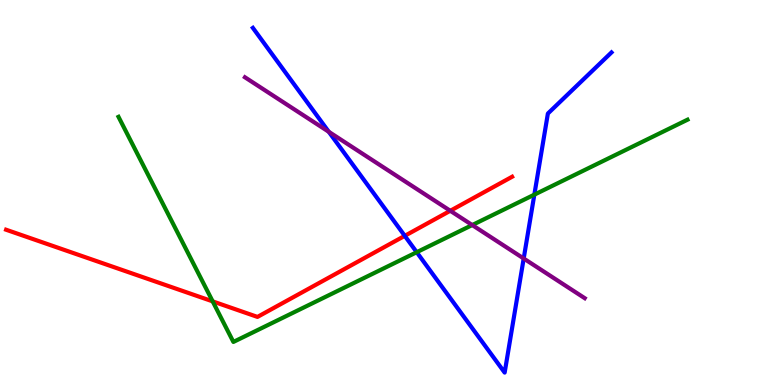[{'lines': ['blue', 'red'], 'intersections': [{'x': 5.22, 'y': 3.87}]}, {'lines': ['green', 'red'], 'intersections': [{'x': 2.74, 'y': 2.17}]}, {'lines': ['purple', 'red'], 'intersections': [{'x': 5.81, 'y': 4.53}]}, {'lines': ['blue', 'green'], 'intersections': [{'x': 5.38, 'y': 3.45}, {'x': 6.89, 'y': 4.94}]}, {'lines': ['blue', 'purple'], 'intersections': [{'x': 4.24, 'y': 6.58}, {'x': 6.76, 'y': 3.29}]}, {'lines': ['green', 'purple'], 'intersections': [{'x': 6.09, 'y': 4.15}]}]